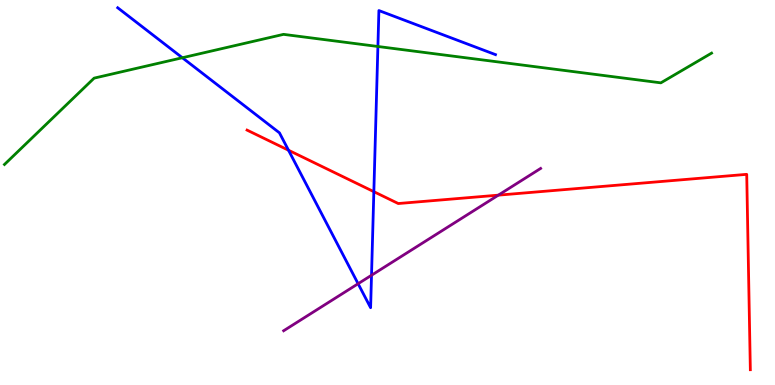[{'lines': ['blue', 'red'], 'intersections': [{'x': 3.72, 'y': 6.1}, {'x': 4.82, 'y': 5.02}]}, {'lines': ['green', 'red'], 'intersections': []}, {'lines': ['purple', 'red'], 'intersections': [{'x': 6.43, 'y': 4.93}]}, {'lines': ['blue', 'green'], 'intersections': [{'x': 2.35, 'y': 8.5}, {'x': 4.88, 'y': 8.79}]}, {'lines': ['blue', 'purple'], 'intersections': [{'x': 4.62, 'y': 2.63}, {'x': 4.79, 'y': 2.85}]}, {'lines': ['green', 'purple'], 'intersections': []}]